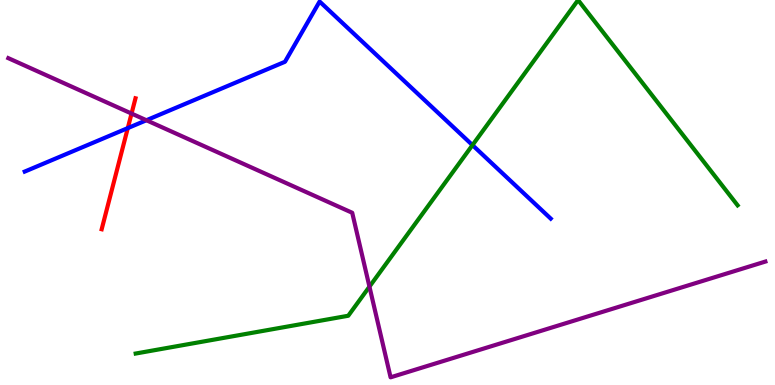[{'lines': ['blue', 'red'], 'intersections': [{'x': 1.65, 'y': 6.67}]}, {'lines': ['green', 'red'], 'intersections': []}, {'lines': ['purple', 'red'], 'intersections': [{'x': 1.7, 'y': 7.05}]}, {'lines': ['blue', 'green'], 'intersections': [{'x': 6.1, 'y': 6.23}]}, {'lines': ['blue', 'purple'], 'intersections': [{'x': 1.89, 'y': 6.88}]}, {'lines': ['green', 'purple'], 'intersections': [{'x': 4.77, 'y': 2.55}]}]